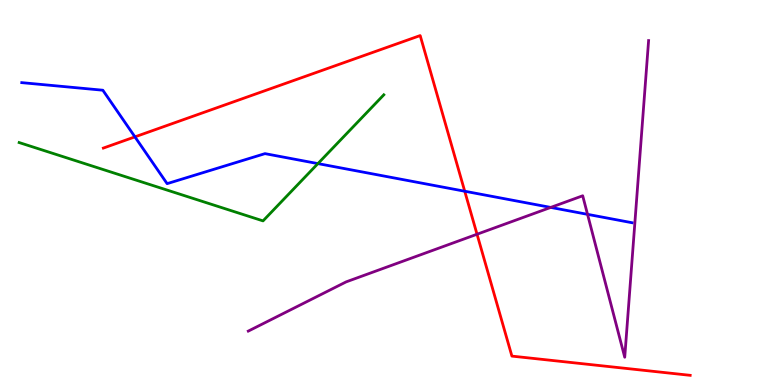[{'lines': ['blue', 'red'], 'intersections': [{'x': 1.74, 'y': 6.45}, {'x': 6.0, 'y': 5.03}]}, {'lines': ['green', 'red'], 'intersections': []}, {'lines': ['purple', 'red'], 'intersections': [{'x': 6.16, 'y': 3.92}]}, {'lines': ['blue', 'green'], 'intersections': [{'x': 4.1, 'y': 5.75}]}, {'lines': ['blue', 'purple'], 'intersections': [{'x': 7.11, 'y': 4.61}, {'x': 7.58, 'y': 4.43}]}, {'lines': ['green', 'purple'], 'intersections': []}]